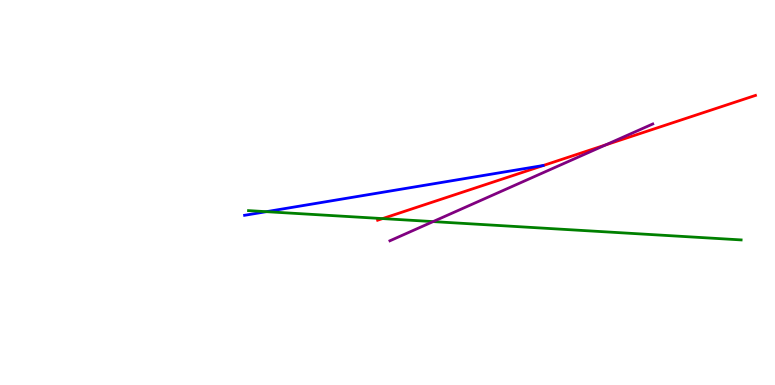[{'lines': ['blue', 'red'], 'intersections': []}, {'lines': ['green', 'red'], 'intersections': [{'x': 4.94, 'y': 4.32}]}, {'lines': ['purple', 'red'], 'intersections': [{'x': 7.82, 'y': 6.24}]}, {'lines': ['blue', 'green'], 'intersections': [{'x': 3.44, 'y': 4.5}]}, {'lines': ['blue', 'purple'], 'intersections': []}, {'lines': ['green', 'purple'], 'intersections': [{'x': 5.59, 'y': 4.24}]}]